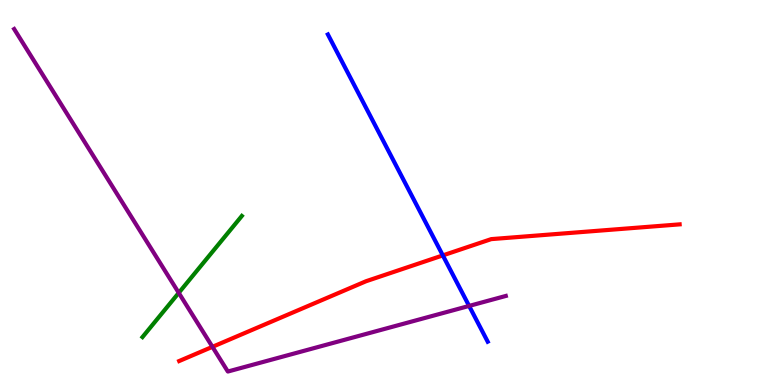[{'lines': ['blue', 'red'], 'intersections': [{'x': 5.71, 'y': 3.37}]}, {'lines': ['green', 'red'], 'intersections': []}, {'lines': ['purple', 'red'], 'intersections': [{'x': 2.74, 'y': 0.991}]}, {'lines': ['blue', 'green'], 'intersections': []}, {'lines': ['blue', 'purple'], 'intersections': [{'x': 6.05, 'y': 2.05}]}, {'lines': ['green', 'purple'], 'intersections': [{'x': 2.31, 'y': 2.39}]}]